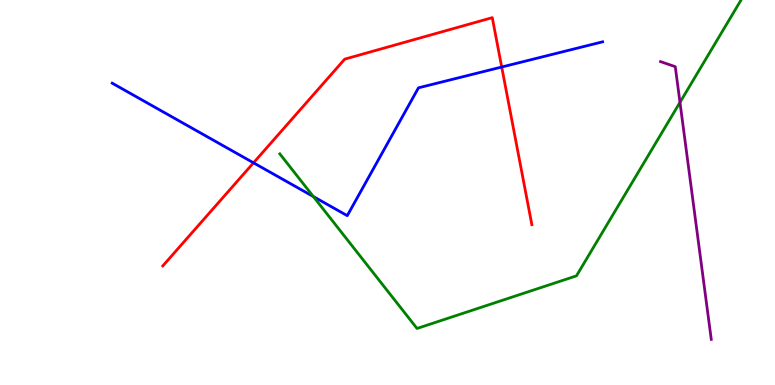[{'lines': ['blue', 'red'], 'intersections': [{'x': 3.27, 'y': 5.77}, {'x': 6.47, 'y': 8.26}]}, {'lines': ['green', 'red'], 'intersections': []}, {'lines': ['purple', 'red'], 'intersections': []}, {'lines': ['blue', 'green'], 'intersections': [{'x': 4.04, 'y': 4.89}]}, {'lines': ['blue', 'purple'], 'intersections': []}, {'lines': ['green', 'purple'], 'intersections': [{'x': 8.77, 'y': 7.34}]}]